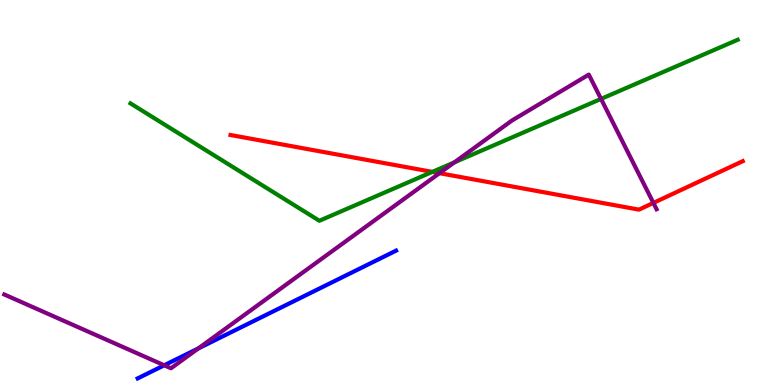[{'lines': ['blue', 'red'], 'intersections': []}, {'lines': ['green', 'red'], 'intersections': [{'x': 5.58, 'y': 5.54}]}, {'lines': ['purple', 'red'], 'intersections': [{'x': 5.67, 'y': 5.5}, {'x': 8.43, 'y': 4.73}]}, {'lines': ['blue', 'green'], 'intersections': []}, {'lines': ['blue', 'purple'], 'intersections': [{'x': 2.12, 'y': 0.512}, {'x': 2.56, 'y': 0.95}]}, {'lines': ['green', 'purple'], 'intersections': [{'x': 5.86, 'y': 5.78}, {'x': 7.76, 'y': 7.43}]}]